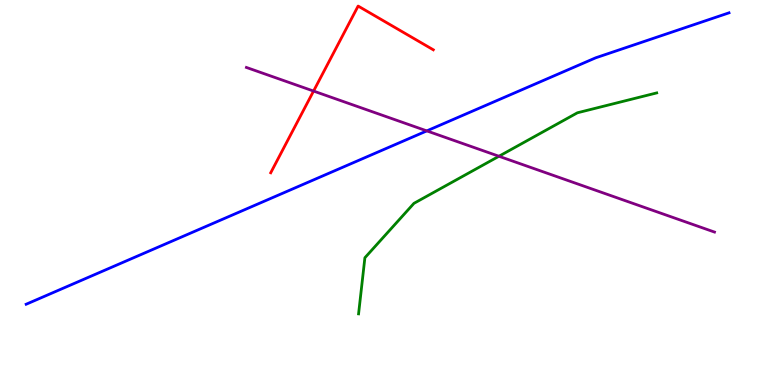[{'lines': ['blue', 'red'], 'intersections': []}, {'lines': ['green', 'red'], 'intersections': []}, {'lines': ['purple', 'red'], 'intersections': [{'x': 4.05, 'y': 7.63}]}, {'lines': ['blue', 'green'], 'intersections': []}, {'lines': ['blue', 'purple'], 'intersections': [{'x': 5.51, 'y': 6.6}]}, {'lines': ['green', 'purple'], 'intersections': [{'x': 6.44, 'y': 5.94}]}]